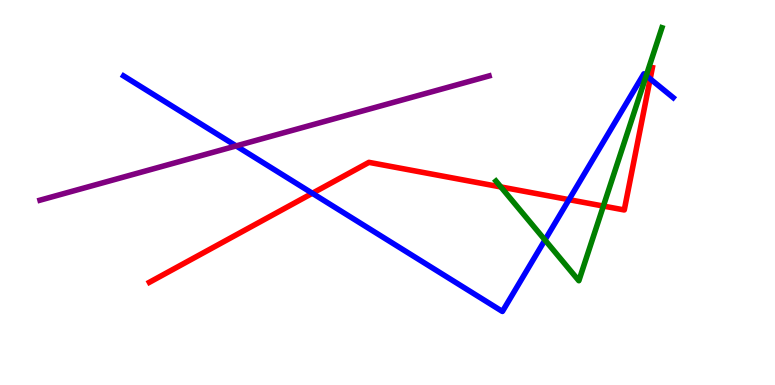[{'lines': ['blue', 'red'], 'intersections': [{'x': 4.03, 'y': 4.98}, {'x': 7.34, 'y': 4.81}, {'x': 8.39, 'y': 7.95}]}, {'lines': ['green', 'red'], 'intersections': [{'x': 6.46, 'y': 5.14}, {'x': 7.79, 'y': 4.65}]}, {'lines': ['purple', 'red'], 'intersections': []}, {'lines': ['blue', 'green'], 'intersections': [{'x': 7.03, 'y': 3.77}, {'x': 8.34, 'y': 8.04}]}, {'lines': ['blue', 'purple'], 'intersections': [{'x': 3.05, 'y': 6.21}]}, {'lines': ['green', 'purple'], 'intersections': []}]